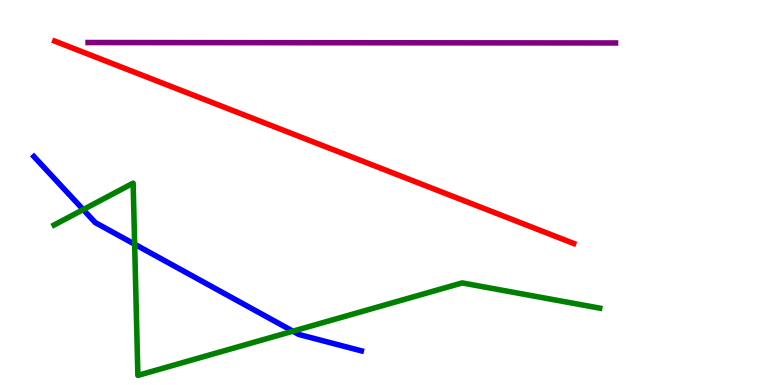[{'lines': ['blue', 'red'], 'intersections': []}, {'lines': ['green', 'red'], 'intersections': []}, {'lines': ['purple', 'red'], 'intersections': []}, {'lines': ['blue', 'green'], 'intersections': [{'x': 1.07, 'y': 4.56}, {'x': 1.74, 'y': 3.66}, {'x': 3.78, 'y': 1.4}]}, {'lines': ['blue', 'purple'], 'intersections': []}, {'lines': ['green', 'purple'], 'intersections': []}]